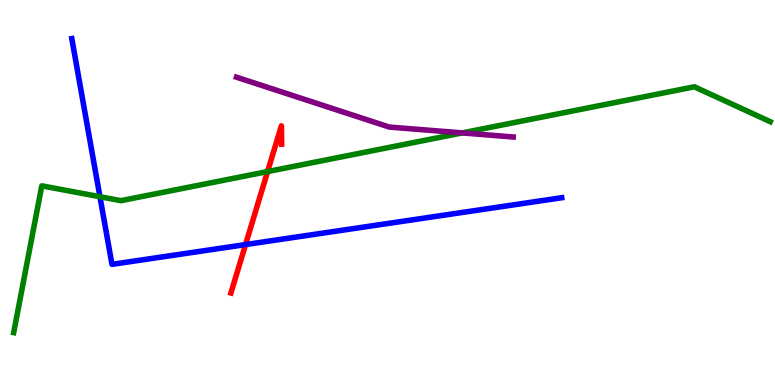[{'lines': ['blue', 'red'], 'intersections': [{'x': 3.17, 'y': 3.65}]}, {'lines': ['green', 'red'], 'intersections': [{'x': 3.45, 'y': 5.54}]}, {'lines': ['purple', 'red'], 'intersections': []}, {'lines': ['blue', 'green'], 'intersections': [{'x': 1.29, 'y': 4.89}]}, {'lines': ['blue', 'purple'], 'intersections': []}, {'lines': ['green', 'purple'], 'intersections': [{'x': 5.96, 'y': 6.55}]}]